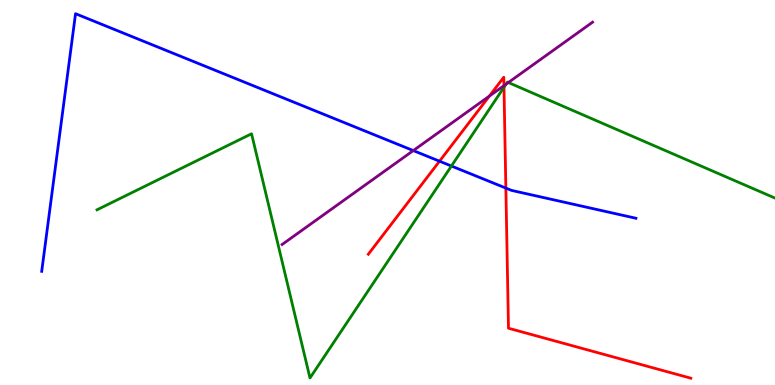[{'lines': ['blue', 'red'], 'intersections': [{'x': 5.67, 'y': 5.81}, {'x': 6.53, 'y': 5.11}]}, {'lines': ['green', 'red'], 'intersections': [{'x': 6.5, 'y': 7.73}]}, {'lines': ['purple', 'red'], 'intersections': [{'x': 6.31, 'y': 7.5}, {'x': 6.5, 'y': 7.78}]}, {'lines': ['blue', 'green'], 'intersections': [{'x': 5.82, 'y': 5.69}]}, {'lines': ['blue', 'purple'], 'intersections': [{'x': 5.33, 'y': 6.09}]}, {'lines': ['green', 'purple'], 'intersections': [{'x': 6.53, 'y': 7.81}, {'x': 6.56, 'y': 7.86}]}]